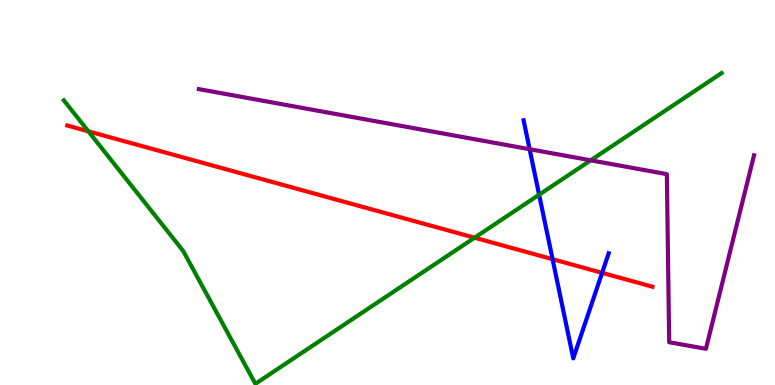[{'lines': ['blue', 'red'], 'intersections': [{'x': 7.13, 'y': 3.27}, {'x': 7.77, 'y': 2.91}]}, {'lines': ['green', 'red'], 'intersections': [{'x': 1.14, 'y': 6.59}, {'x': 6.12, 'y': 3.83}]}, {'lines': ['purple', 'red'], 'intersections': []}, {'lines': ['blue', 'green'], 'intersections': [{'x': 6.96, 'y': 4.94}]}, {'lines': ['blue', 'purple'], 'intersections': [{'x': 6.83, 'y': 6.12}]}, {'lines': ['green', 'purple'], 'intersections': [{'x': 7.62, 'y': 5.84}]}]